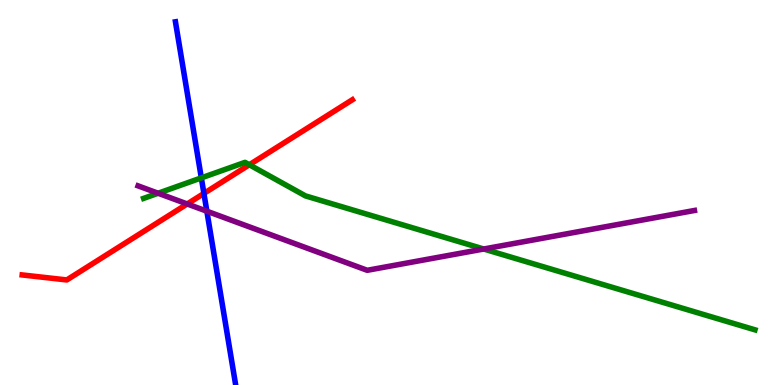[{'lines': ['blue', 'red'], 'intersections': [{'x': 2.63, 'y': 4.98}]}, {'lines': ['green', 'red'], 'intersections': [{'x': 3.22, 'y': 5.72}]}, {'lines': ['purple', 'red'], 'intersections': [{'x': 2.42, 'y': 4.7}]}, {'lines': ['blue', 'green'], 'intersections': [{'x': 2.6, 'y': 5.38}]}, {'lines': ['blue', 'purple'], 'intersections': [{'x': 2.67, 'y': 4.51}]}, {'lines': ['green', 'purple'], 'intersections': [{'x': 2.04, 'y': 4.98}, {'x': 6.24, 'y': 3.53}]}]